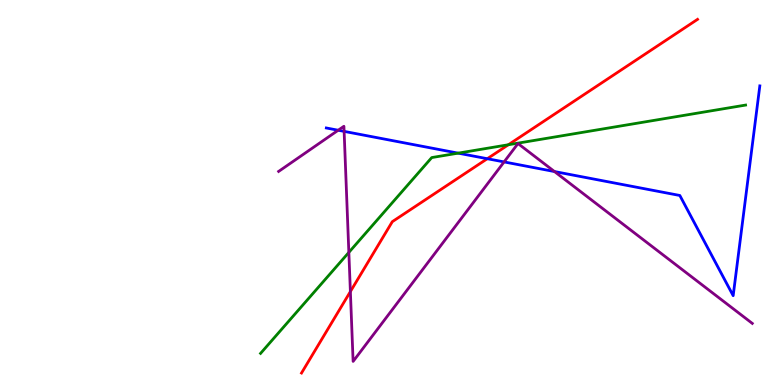[{'lines': ['blue', 'red'], 'intersections': [{'x': 6.29, 'y': 5.88}]}, {'lines': ['green', 'red'], 'intersections': [{'x': 6.56, 'y': 6.24}]}, {'lines': ['purple', 'red'], 'intersections': [{'x': 4.52, 'y': 2.43}]}, {'lines': ['blue', 'green'], 'intersections': [{'x': 5.91, 'y': 6.02}]}, {'lines': ['blue', 'purple'], 'intersections': [{'x': 4.36, 'y': 6.62}, {'x': 4.44, 'y': 6.59}, {'x': 6.5, 'y': 5.79}, {'x': 7.15, 'y': 5.54}]}, {'lines': ['green', 'purple'], 'intersections': [{'x': 4.5, 'y': 3.44}]}]